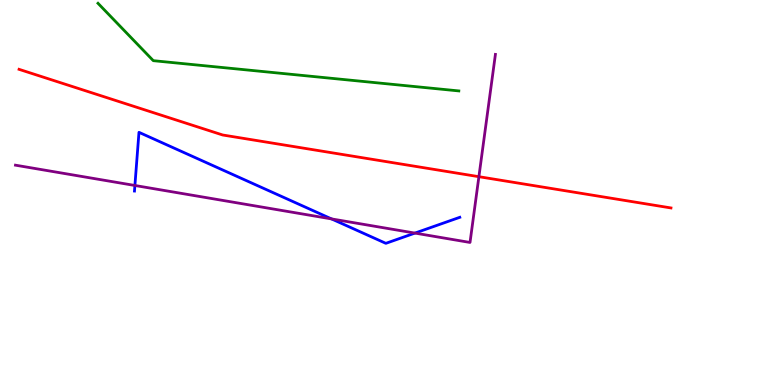[{'lines': ['blue', 'red'], 'intersections': []}, {'lines': ['green', 'red'], 'intersections': []}, {'lines': ['purple', 'red'], 'intersections': [{'x': 6.18, 'y': 5.41}]}, {'lines': ['blue', 'green'], 'intersections': []}, {'lines': ['blue', 'purple'], 'intersections': [{'x': 1.74, 'y': 5.18}, {'x': 4.28, 'y': 4.31}, {'x': 5.35, 'y': 3.95}]}, {'lines': ['green', 'purple'], 'intersections': []}]